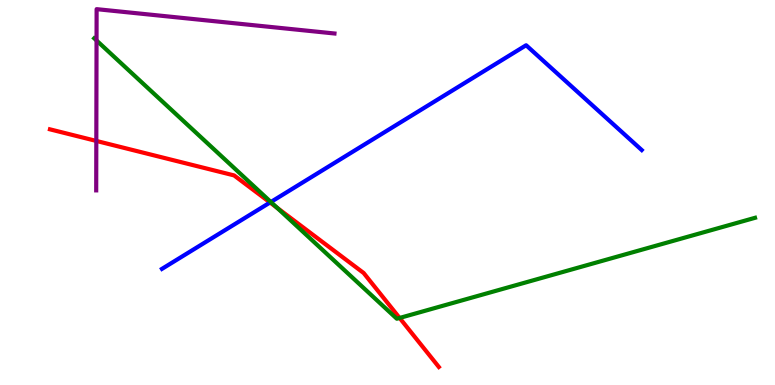[{'lines': ['blue', 'red'], 'intersections': [{'x': 3.48, 'y': 4.74}]}, {'lines': ['green', 'red'], 'intersections': [{'x': 3.58, 'y': 4.6}, {'x': 5.16, 'y': 1.74}]}, {'lines': ['purple', 'red'], 'intersections': [{'x': 1.24, 'y': 6.34}]}, {'lines': ['blue', 'green'], 'intersections': [{'x': 3.49, 'y': 4.75}]}, {'lines': ['blue', 'purple'], 'intersections': []}, {'lines': ['green', 'purple'], 'intersections': [{'x': 1.25, 'y': 8.95}]}]